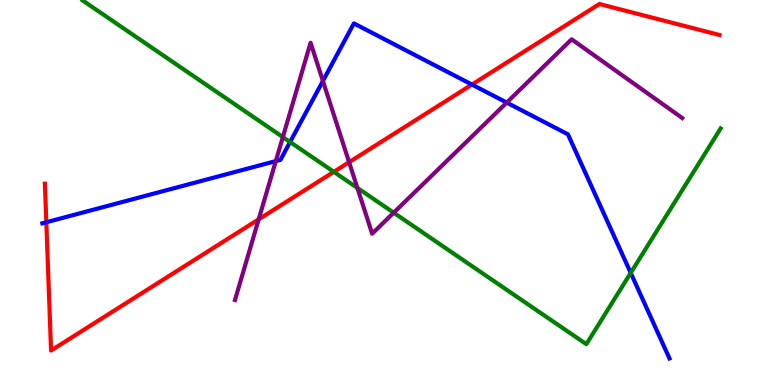[{'lines': ['blue', 'red'], 'intersections': [{'x': 0.598, 'y': 4.23}, {'x': 6.09, 'y': 7.8}]}, {'lines': ['green', 'red'], 'intersections': [{'x': 4.31, 'y': 5.54}]}, {'lines': ['purple', 'red'], 'intersections': [{'x': 3.34, 'y': 4.3}, {'x': 4.5, 'y': 5.79}]}, {'lines': ['blue', 'green'], 'intersections': [{'x': 3.74, 'y': 6.31}, {'x': 8.14, 'y': 2.91}]}, {'lines': ['blue', 'purple'], 'intersections': [{'x': 3.56, 'y': 5.82}, {'x': 4.17, 'y': 7.9}, {'x': 6.54, 'y': 7.34}]}, {'lines': ['green', 'purple'], 'intersections': [{'x': 3.65, 'y': 6.44}, {'x': 4.61, 'y': 5.12}, {'x': 5.08, 'y': 4.48}]}]